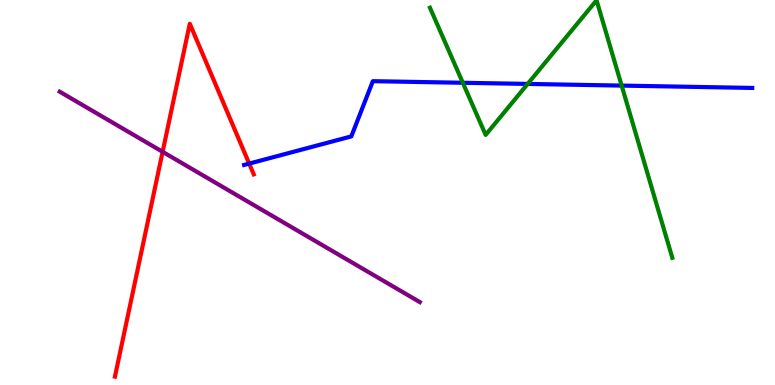[{'lines': ['blue', 'red'], 'intersections': [{'x': 3.22, 'y': 5.75}]}, {'lines': ['green', 'red'], 'intersections': []}, {'lines': ['purple', 'red'], 'intersections': [{'x': 2.1, 'y': 6.06}]}, {'lines': ['blue', 'green'], 'intersections': [{'x': 5.97, 'y': 7.85}, {'x': 6.81, 'y': 7.82}, {'x': 8.02, 'y': 7.78}]}, {'lines': ['blue', 'purple'], 'intersections': []}, {'lines': ['green', 'purple'], 'intersections': []}]